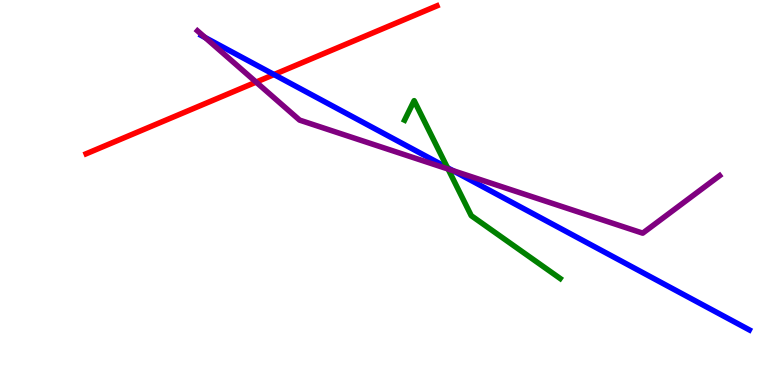[{'lines': ['blue', 'red'], 'intersections': [{'x': 3.54, 'y': 8.06}]}, {'lines': ['green', 'red'], 'intersections': []}, {'lines': ['purple', 'red'], 'intersections': [{'x': 3.3, 'y': 7.87}]}, {'lines': ['blue', 'green'], 'intersections': [{'x': 5.77, 'y': 5.64}]}, {'lines': ['blue', 'purple'], 'intersections': [{'x': 2.65, 'y': 9.02}, {'x': 5.84, 'y': 5.57}]}, {'lines': ['green', 'purple'], 'intersections': [{'x': 5.78, 'y': 5.61}]}]